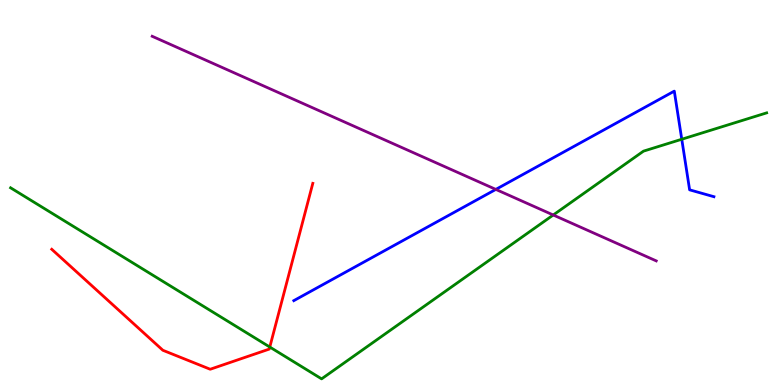[{'lines': ['blue', 'red'], 'intersections': []}, {'lines': ['green', 'red'], 'intersections': [{'x': 3.48, 'y': 0.986}]}, {'lines': ['purple', 'red'], 'intersections': []}, {'lines': ['blue', 'green'], 'intersections': [{'x': 8.8, 'y': 6.38}]}, {'lines': ['blue', 'purple'], 'intersections': [{'x': 6.4, 'y': 5.08}]}, {'lines': ['green', 'purple'], 'intersections': [{'x': 7.14, 'y': 4.42}]}]